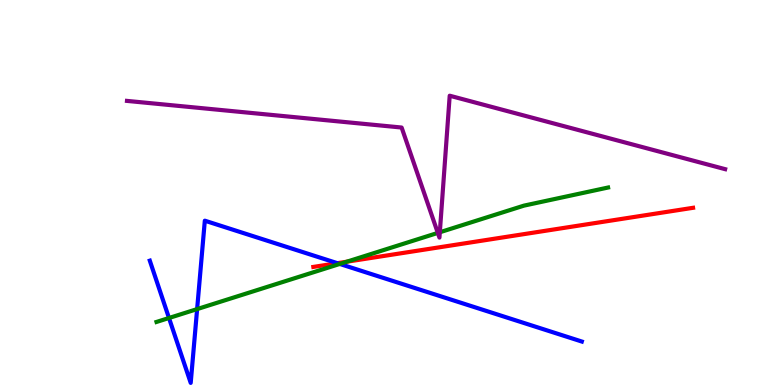[{'lines': ['blue', 'red'], 'intersections': [{'x': 4.35, 'y': 3.16}]}, {'lines': ['green', 'red'], 'intersections': [{'x': 4.47, 'y': 3.2}]}, {'lines': ['purple', 'red'], 'intersections': []}, {'lines': ['blue', 'green'], 'intersections': [{'x': 2.18, 'y': 1.74}, {'x': 2.54, 'y': 1.97}, {'x': 4.38, 'y': 3.14}]}, {'lines': ['blue', 'purple'], 'intersections': []}, {'lines': ['green', 'purple'], 'intersections': [{'x': 5.65, 'y': 3.95}, {'x': 5.68, 'y': 3.97}]}]